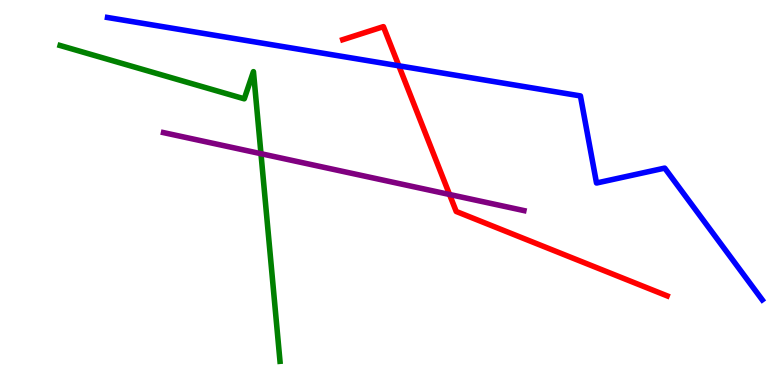[{'lines': ['blue', 'red'], 'intersections': [{'x': 5.15, 'y': 8.29}]}, {'lines': ['green', 'red'], 'intersections': []}, {'lines': ['purple', 'red'], 'intersections': [{'x': 5.8, 'y': 4.95}]}, {'lines': ['blue', 'green'], 'intersections': []}, {'lines': ['blue', 'purple'], 'intersections': []}, {'lines': ['green', 'purple'], 'intersections': [{'x': 3.37, 'y': 6.01}]}]